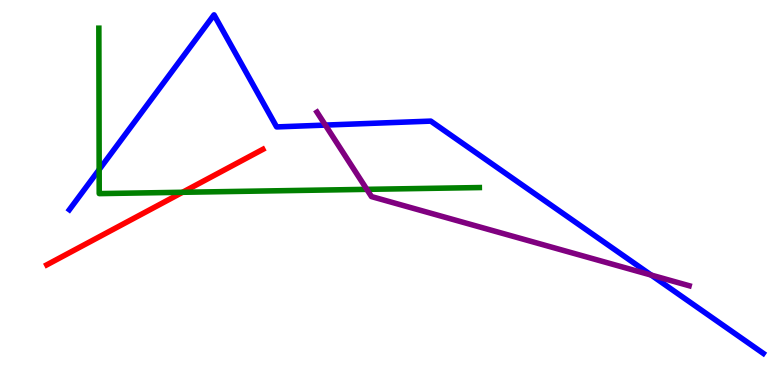[{'lines': ['blue', 'red'], 'intersections': []}, {'lines': ['green', 'red'], 'intersections': [{'x': 2.36, 'y': 5.01}]}, {'lines': ['purple', 'red'], 'intersections': []}, {'lines': ['blue', 'green'], 'intersections': [{'x': 1.28, 'y': 5.59}]}, {'lines': ['blue', 'purple'], 'intersections': [{'x': 4.2, 'y': 6.75}, {'x': 8.4, 'y': 2.86}]}, {'lines': ['green', 'purple'], 'intersections': [{'x': 4.73, 'y': 5.08}]}]